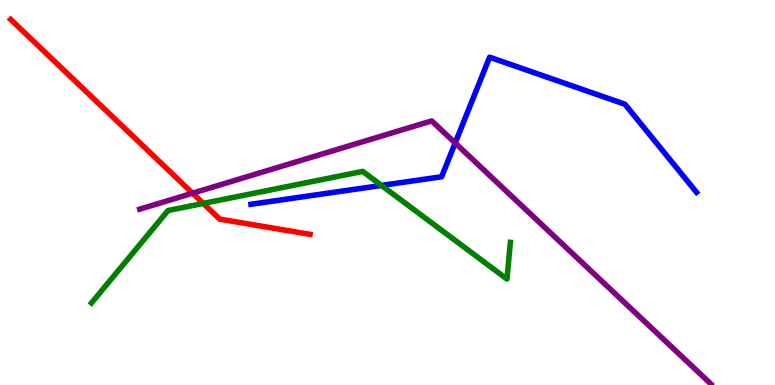[{'lines': ['blue', 'red'], 'intersections': []}, {'lines': ['green', 'red'], 'intersections': [{'x': 2.62, 'y': 4.72}]}, {'lines': ['purple', 'red'], 'intersections': [{'x': 2.48, 'y': 4.98}]}, {'lines': ['blue', 'green'], 'intersections': [{'x': 4.92, 'y': 5.18}]}, {'lines': ['blue', 'purple'], 'intersections': [{'x': 5.87, 'y': 6.29}]}, {'lines': ['green', 'purple'], 'intersections': []}]